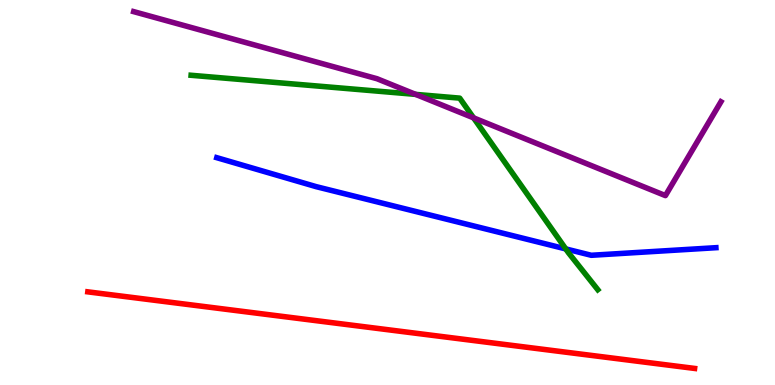[{'lines': ['blue', 'red'], 'intersections': []}, {'lines': ['green', 'red'], 'intersections': []}, {'lines': ['purple', 'red'], 'intersections': []}, {'lines': ['blue', 'green'], 'intersections': [{'x': 7.3, 'y': 3.53}]}, {'lines': ['blue', 'purple'], 'intersections': []}, {'lines': ['green', 'purple'], 'intersections': [{'x': 5.36, 'y': 7.55}, {'x': 6.11, 'y': 6.94}]}]